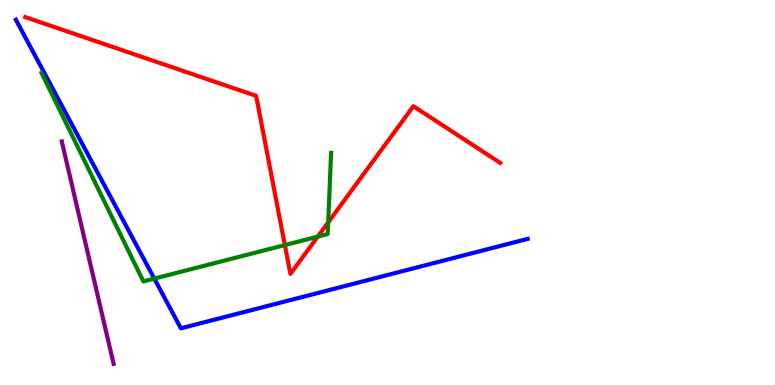[{'lines': ['blue', 'red'], 'intersections': []}, {'lines': ['green', 'red'], 'intersections': [{'x': 3.68, 'y': 3.63}, {'x': 4.1, 'y': 3.85}, {'x': 4.23, 'y': 4.22}]}, {'lines': ['purple', 'red'], 'intersections': []}, {'lines': ['blue', 'green'], 'intersections': [{'x': 1.99, 'y': 2.76}]}, {'lines': ['blue', 'purple'], 'intersections': []}, {'lines': ['green', 'purple'], 'intersections': []}]